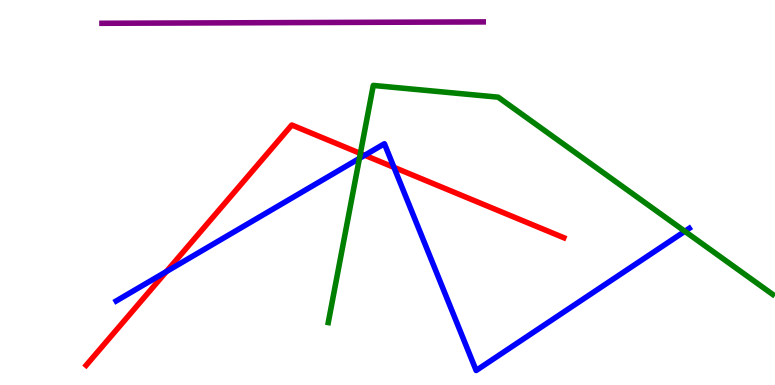[{'lines': ['blue', 'red'], 'intersections': [{'x': 2.15, 'y': 2.95}, {'x': 4.71, 'y': 5.97}, {'x': 5.08, 'y': 5.65}]}, {'lines': ['green', 'red'], 'intersections': [{'x': 4.65, 'y': 6.01}]}, {'lines': ['purple', 'red'], 'intersections': []}, {'lines': ['blue', 'green'], 'intersections': [{'x': 4.64, 'y': 5.89}, {'x': 8.84, 'y': 3.99}]}, {'lines': ['blue', 'purple'], 'intersections': []}, {'lines': ['green', 'purple'], 'intersections': []}]